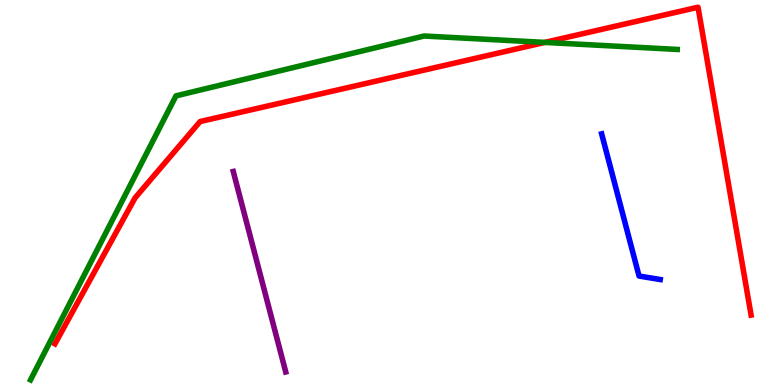[{'lines': ['blue', 'red'], 'intersections': []}, {'lines': ['green', 'red'], 'intersections': [{'x': 7.03, 'y': 8.9}]}, {'lines': ['purple', 'red'], 'intersections': []}, {'lines': ['blue', 'green'], 'intersections': []}, {'lines': ['blue', 'purple'], 'intersections': []}, {'lines': ['green', 'purple'], 'intersections': []}]